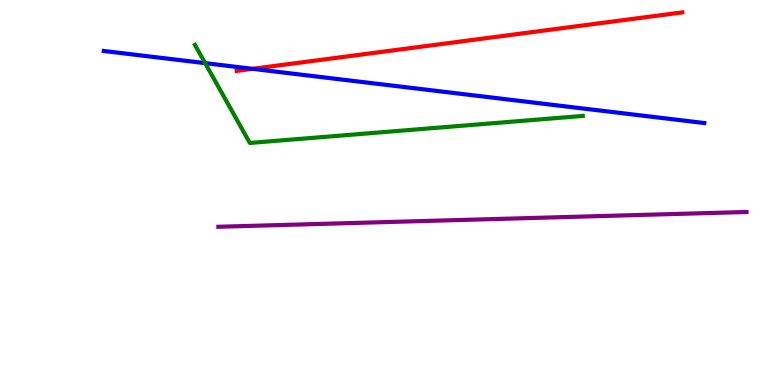[{'lines': ['blue', 'red'], 'intersections': [{'x': 3.26, 'y': 8.21}]}, {'lines': ['green', 'red'], 'intersections': []}, {'lines': ['purple', 'red'], 'intersections': []}, {'lines': ['blue', 'green'], 'intersections': [{'x': 2.65, 'y': 8.36}]}, {'lines': ['blue', 'purple'], 'intersections': []}, {'lines': ['green', 'purple'], 'intersections': []}]